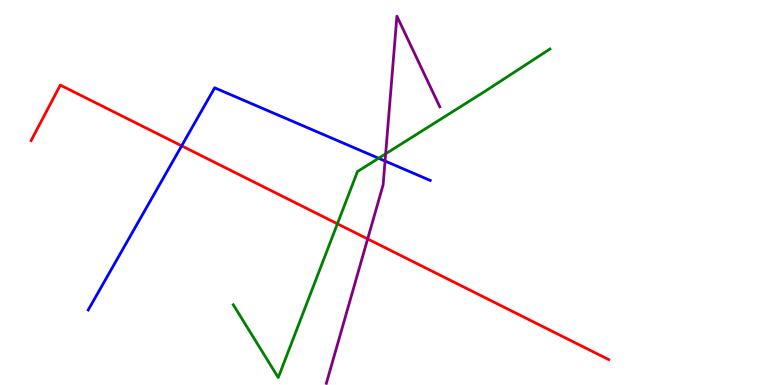[{'lines': ['blue', 'red'], 'intersections': [{'x': 2.34, 'y': 6.21}]}, {'lines': ['green', 'red'], 'intersections': [{'x': 4.35, 'y': 4.19}]}, {'lines': ['purple', 'red'], 'intersections': [{'x': 4.74, 'y': 3.79}]}, {'lines': ['blue', 'green'], 'intersections': [{'x': 4.89, 'y': 5.89}]}, {'lines': ['blue', 'purple'], 'intersections': [{'x': 4.97, 'y': 5.82}]}, {'lines': ['green', 'purple'], 'intersections': [{'x': 4.98, 'y': 6.01}]}]